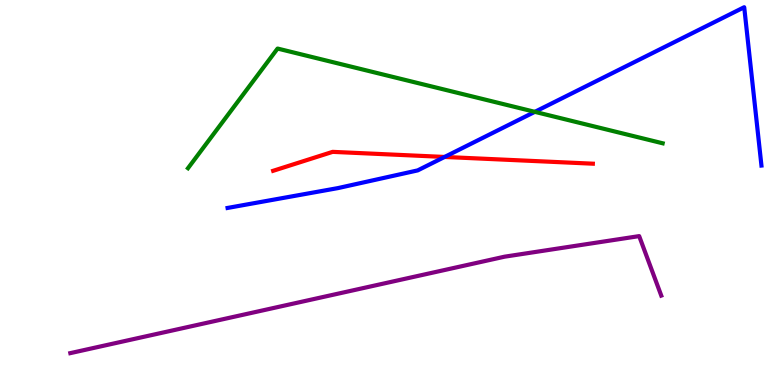[{'lines': ['blue', 'red'], 'intersections': [{'x': 5.74, 'y': 5.92}]}, {'lines': ['green', 'red'], 'intersections': []}, {'lines': ['purple', 'red'], 'intersections': []}, {'lines': ['blue', 'green'], 'intersections': [{'x': 6.9, 'y': 7.09}]}, {'lines': ['blue', 'purple'], 'intersections': []}, {'lines': ['green', 'purple'], 'intersections': []}]